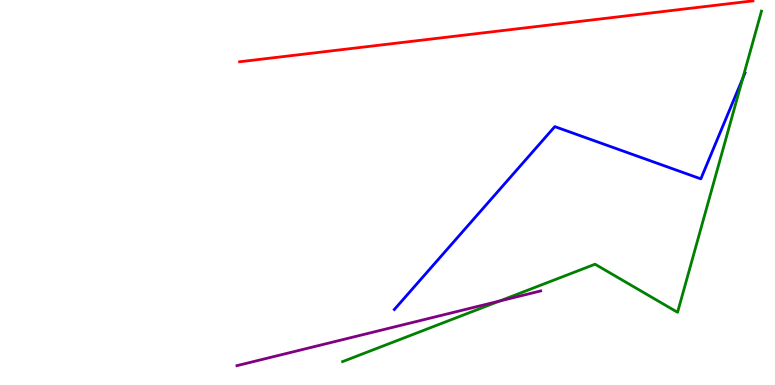[{'lines': ['blue', 'red'], 'intersections': []}, {'lines': ['green', 'red'], 'intersections': []}, {'lines': ['purple', 'red'], 'intersections': []}, {'lines': ['blue', 'green'], 'intersections': [{'x': 9.58, 'y': 7.96}]}, {'lines': ['blue', 'purple'], 'intersections': []}, {'lines': ['green', 'purple'], 'intersections': [{'x': 6.45, 'y': 2.18}]}]